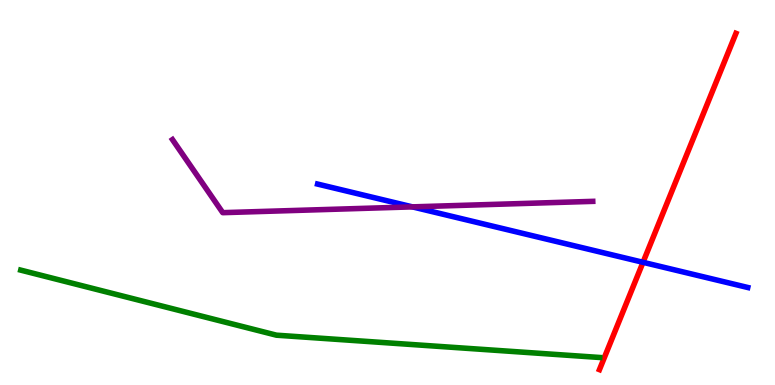[{'lines': ['blue', 'red'], 'intersections': [{'x': 8.3, 'y': 3.19}]}, {'lines': ['green', 'red'], 'intersections': []}, {'lines': ['purple', 'red'], 'intersections': []}, {'lines': ['blue', 'green'], 'intersections': []}, {'lines': ['blue', 'purple'], 'intersections': [{'x': 5.32, 'y': 4.63}]}, {'lines': ['green', 'purple'], 'intersections': []}]